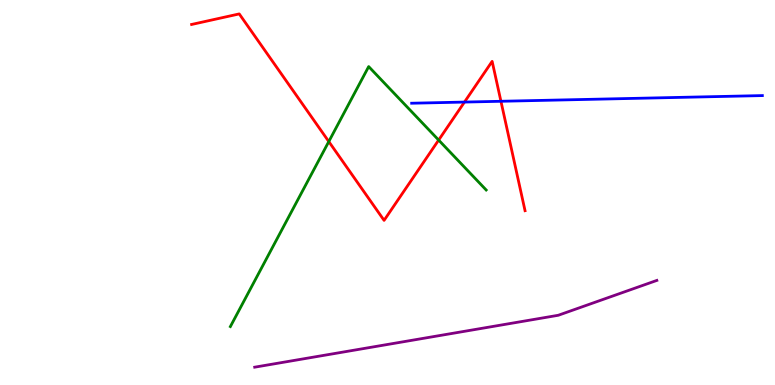[{'lines': ['blue', 'red'], 'intersections': [{'x': 5.99, 'y': 7.35}, {'x': 6.46, 'y': 7.37}]}, {'lines': ['green', 'red'], 'intersections': [{'x': 4.24, 'y': 6.32}, {'x': 5.66, 'y': 6.36}]}, {'lines': ['purple', 'red'], 'intersections': []}, {'lines': ['blue', 'green'], 'intersections': []}, {'lines': ['blue', 'purple'], 'intersections': []}, {'lines': ['green', 'purple'], 'intersections': []}]